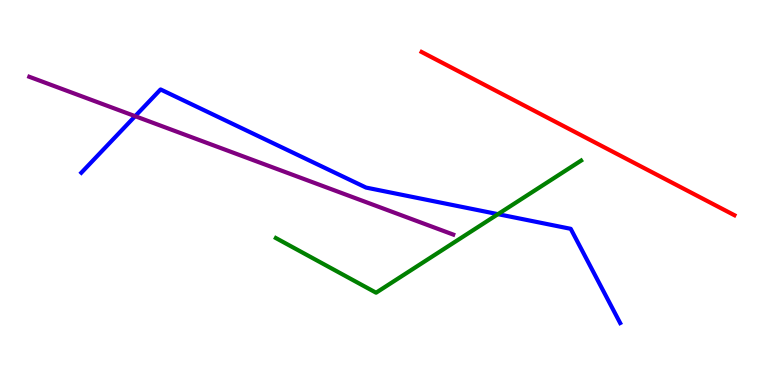[{'lines': ['blue', 'red'], 'intersections': []}, {'lines': ['green', 'red'], 'intersections': []}, {'lines': ['purple', 'red'], 'intersections': []}, {'lines': ['blue', 'green'], 'intersections': [{'x': 6.43, 'y': 4.44}]}, {'lines': ['blue', 'purple'], 'intersections': [{'x': 1.74, 'y': 6.98}]}, {'lines': ['green', 'purple'], 'intersections': []}]